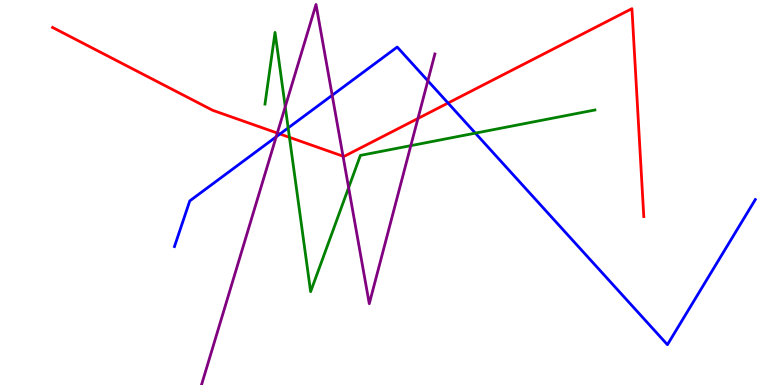[{'lines': ['blue', 'red'], 'intersections': [{'x': 3.61, 'y': 6.52}, {'x': 5.78, 'y': 7.32}]}, {'lines': ['green', 'red'], 'intersections': [{'x': 3.73, 'y': 6.43}]}, {'lines': ['purple', 'red'], 'intersections': [{'x': 3.58, 'y': 6.54}, {'x': 4.43, 'y': 5.94}, {'x': 5.39, 'y': 6.92}]}, {'lines': ['blue', 'green'], 'intersections': [{'x': 3.72, 'y': 6.68}, {'x': 6.13, 'y': 6.54}]}, {'lines': ['blue', 'purple'], 'intersections': [{'x': 3.56, 'y': 6.45}, {'x': 4.29, 'y': 7.53}, {'x': 5.52, 'y': 7.9}]}, {'lines': ['green', 'purple'], 'intersections': [{'x': 3.68, 'y': 7.23}, {'x': 4.5, 'y': 5.13}, {'x': 5.3, 'y': 6.22}]}]